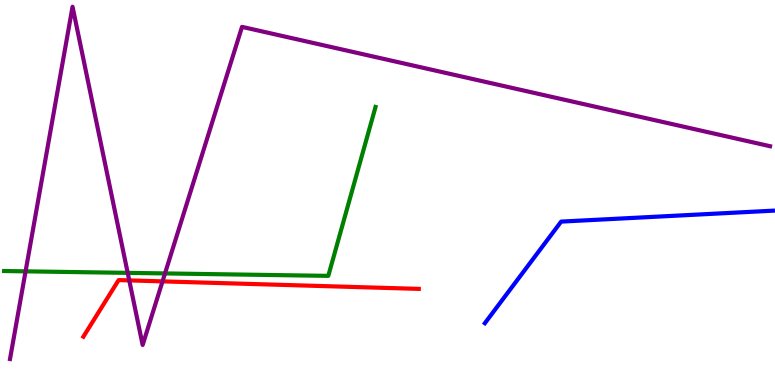[{'lines': ['blue', 'red'], 'intersections': []}, {'lines': ['green', 'red'], 'intersections': []}, {'lines': ['purple', 'red'], 'intersections': [{'x': 1.67, 'y': 2.72}, {'x': 2.1, 'y': 2.69}]}, {'lines': ['blue', 'green'], 'intersections': []}, {'lines': ['blue', 'purple'], 'intersections': []}, {'lines': ['green', 'purple'], 'intersections': [{'x': 0.33, 'y': 2.95}, {'x': 1.65, 'y': 2.91}, {'x': 2.13, 'y': 2.9}]}]